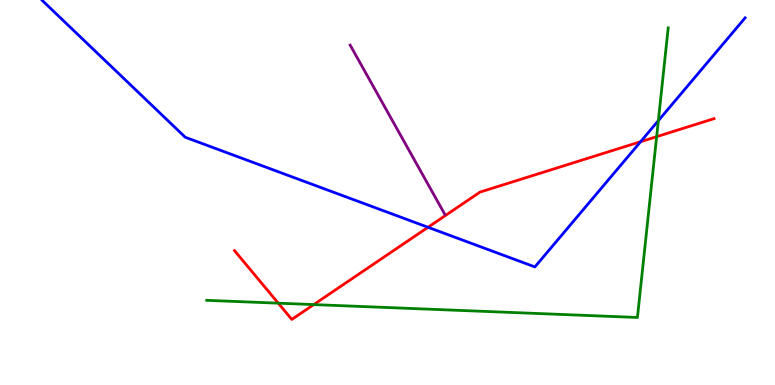[{'lines': ['blue', 'red'], 'intersections': [{'x': 5.52, 'y': 4.1}, {'x': 8.27, 'y': 6.32}]}, {'lines': ['green', 'red'], 'intersections': [{'x': 3.59, 'y': 2.13}, {'x': 4.05, 'y': 2.09}, {'x': 8.47, 'y': 6.45}]}, {'lines': ['purple', 'red'], 'intersections': []}, {'lines': ['blue', 'green'], 'intersections': [{'x': 8.49, 'y': 6.87}]}, {'lines': ['blue', 'purple'], 'intersections': []}, {'lines': ['green', 'purple'], 'intersections': []}]